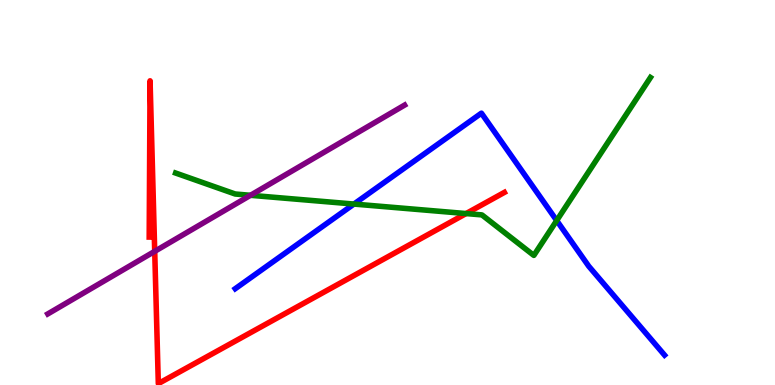[{'lines': ['blue', 'red'], 'intersections': []}, {'lines': ['green', 'red'], 'intersections': [{'x': 6.01, 'y': 4.45}]}, {'lines': ['purple', 'red'], 'intersections': [{'x': 2.0, 'y': 3.47}]}, {'lines': ['blue', 'green'], 'intersections': [{'x': 4.57, 'y': 4.7}, {'x': 7.18, 'y': 4.27}]}, {'lines': ['blue', 'purple'], 'intersections': []}, {'lines': ['green', 'purple'], 'intersections': [{'x': 3.23, 'y': 4.93}]}]